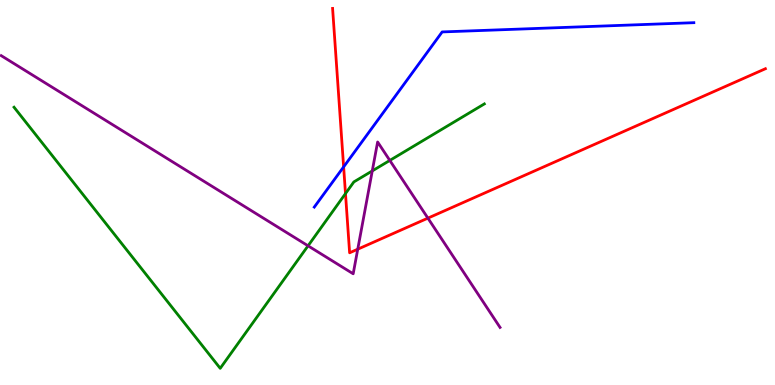[{'lines': ['blue', 'red'], 'intersections': [{'x': 4.43, 'y': 5.67}]}, {'lines': ['green', 'red'], 'intersections': [{'x': 4.46, 'y': 4.97}]}, {'lines': ['purple', 'red'], 'intersections': [{'x': 4.62, 'y': 3.53}, {'x': 5.52, 'y': 4.33}]}, {'lines': ['blue', 'green'], 'intersections': []}, {'lines': ['blue', 'purple'], 'intersections': []}, {'lines': ['green', 'purple'], 'intersections': [{'x': 3.97, 'y': 3.62}, {'x': 4.8, 'y': 5.56}, {'x': 5.03, 'y': 5.83}]}]